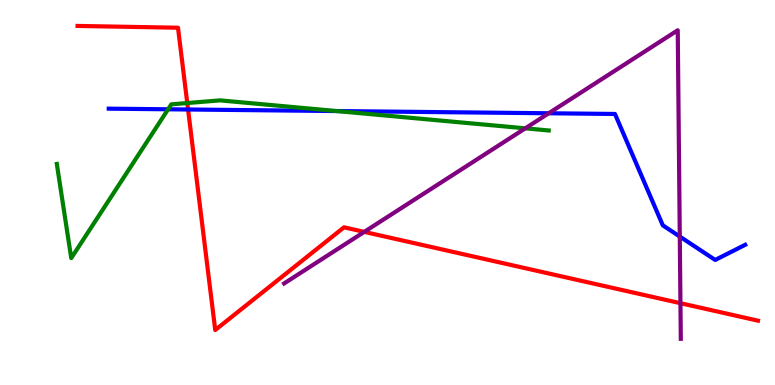[{'lines': ['blue', 'red'], 'intersections': [{'x': 2.43, 'y': 7.16}]}, {'lines': ['green', 'red'], 'intersections': [{'x': 2.42, 'y': 7.32}]}, {'lines': ['purple', 'red'], 'intersections': [{'x': 4.7, 'y': 3.98}, {'x': 8.78, 'y': 2.12}]}, {'lines': ['blue', 'green'], 'intersections': [{'x': 2.17, 'y': 7.16}, {'x': 4.34, 'y': 7.12}]}, {'lines': ['blue', 'purple'], 'intersections': [{'x': 7.08, 'y': 7.06}, {'x': 8.77, 'y': 3.86}]}, {'lines': ['green', 'purple'], 'intersections': [{'x': 6.78, 'y': 6.67}]}]